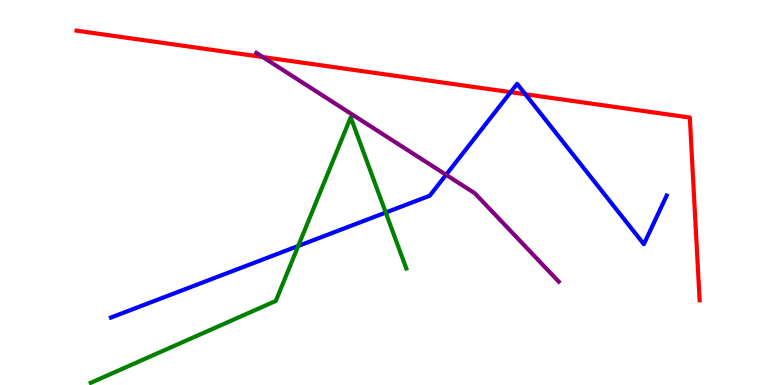[{'lines': ['blue', 'red'], 'intersections': [{'x': 6.59, 'y': 7.61}, {'x': 6.78, 'y': 7.55}]}, {'lines': ['green', 'red'], 'intersections': []}, {'lines': ['purple', 'red'], 'intersections': [{'x': 3.39, 'y': 8.52}]}, {'lines': ['blue', 'green'], 'intersections': [{'x': 3.85, 'y': 3.61}, {'x': 4.98, 'y': 4.48}]}, {'lines': ['blue', 'purple'], 'intersections': [{'x': 5.76, 'y': 5.46}]}, {'lines': ['green', 'purple'], 'intersections': []}]